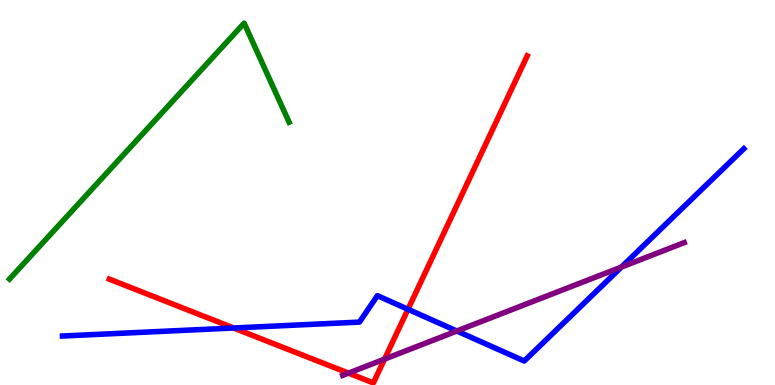[{'lines': ['blue', 'red'], 'intersections': [{'x': 3.01, 'y': 1.48}, {'x': 5.26, 'y': 1.97}]}, {'lines': ['green', 'red'], 'intersections': []}, {'lines': ['purple', 'red'], 'intersections': [{'x': 4.5, 'y': 0.308}, {'x': 4.96, 'y': 0.673}]}, {'lines': ['blue', 'green'], 'intersections': []}, {'lines': ['blue', 'purple'], 'intersections': [{'x': 5.89, 'y': 1.4}, {'x': 8.02, 'y': 3.06}]}, {'lines': ['green', 'purple'], 'intersections': []}]